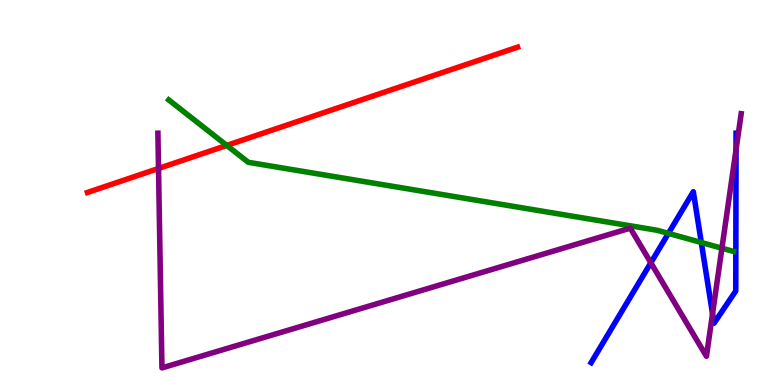[{'lines': ['blue', 'red'], 'intersections': []}, {'lines': ['green', 'red'], 'intersections': [{'x': 2.93, 'y': 6.22}]}, {'lines': ['purple', 'red'], 'intersections': [{'x': 2.05, 'y': 5.62}]}, {'lines': ['blue', 'green'], 'intersections': [{'x': 8.62, 'y': 3.94}, {'x': 9.05, 'y': 3.7}]}, {'lines': ['blue', 'purple'], 'intersections': [{'x': 8.4, 'y': 3.17}, {'x': 9.19, 'y': 1.85}, {'x': 9.5, 'y': 6.11}]}, {'lines': ['green', 'purple'], 'intersections': [{'x': 9.32, 'y': 3.55}]}]